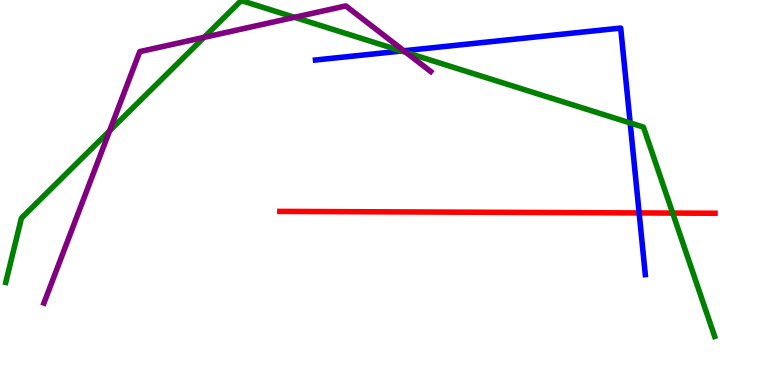[{'lines': ['blue', 'red'], 'intersections': [{'x': 8.25, 'y': 4.47}]}, {'lines': ['green', 'red'], 'intersections': [{'x': 8.68, 'y': 4.47}]}, {'lines': ['purple', 'red'], 'intersections': []}, {'lines': ['blue', 'green'], 'intersections': [{'x': 5.18, 'y': 8.68}, {'x': 8.13, 'y': 6.81}]}, {'lines': ['blue', 'purple'], 'intersections': [{'x': 5.21, 'y': 8.68}]}, {'lines': ['green', 'purple'], 'intersections': [{'x': 1.41, 'y': 6.6}, {'x': 2.63, 'y': 9.03}, {'x': 3.8, 'y': 9.55}, {'x': 5.24, 'y': 8.64}]}]